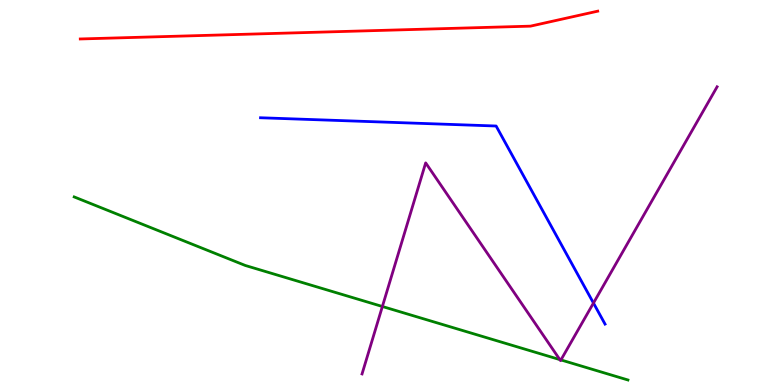[{'lines': ['blue', 'red'], 'intersections': []}, {'lines': ['green', 'red'], 'intersections': []}, {'lines': ['purple', 'red'], 'intersections': []}, {'lines': ['blue', 'green'], 'intersections': []}, {'lines': ['blue', 'purple'], 'intersections': [{'x': 7.66, 'y': 2.13}]}, {'lines': ['green', 'purple'], 'intersections': [{'x': 4.93, 'y': 2.04}, {'x': 7.22, 'y': 0.66}, {'x': 7.24, 'y': 0.651}]}]